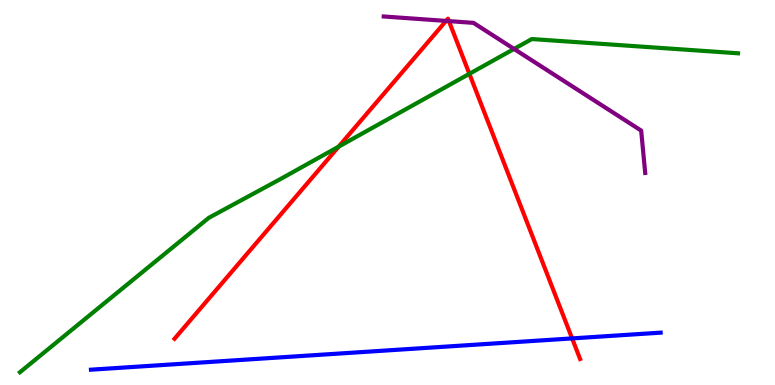[{'lines': ['blue', 'red'], 'intersections': [{'x': 7.38, 'y': 1.21}]}, {'lines': ['green', 'red'], 'intersections': [{'x': 4.37, 'y': 6.19}, {'x': 6.06, 'y': 8.08}]}, {'lines': ['purple', 'red'], 'intersections': [{'x': 5.76, 'y': 9.46}, {'x': 5.79, 'y': 9.45}]}, {'lines': ['blue', 'green'], 'intersections': []}, {'lines': ['blue', 'purple'], 'intersections': []}, {'lines': ['green', 'purple'], 'intersections': [{'x': 6.63, 'y': 8.73}]}]